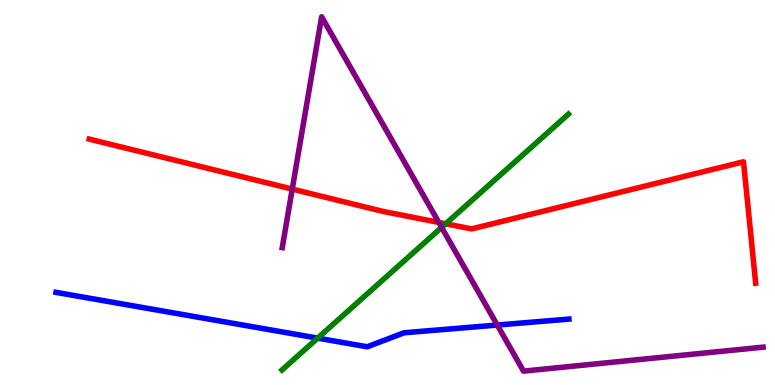[{'lines': ['blue', 'red'], 'intersections': []}, {'lines': ['green', 'red'], 'intersections': [{'x': 5.75, 'y': 4.19}]}, {'lines': ['purple', 'red'], 'intersections': [{'x': 3.77, 'y': 5.09}, {'x': 5.66, 'y': 4.22}]}, {'lines': ['blue', 'green'], 'intersections': [{'x': 4.1, 'y': 1.22}]}, {'lines': ['blue', 'purple'], 'intersections': [{'x': 6.42, 'y': 1.56}]}, {'lines': ['green', 'purple'], 'intersections': [{'x': 5.7, 'y': 4.09}]}]